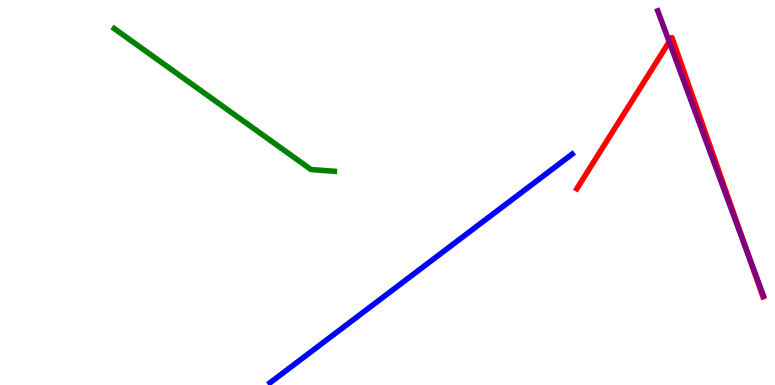[{'lines': ['blue', 'red'], 'intersections': []}, {'lines': ['green', 'red'], 'intersections': []}, {'lines': ['purple', 'red'], 'intersections': [{'x': 8.64, 'y': 8.92}, {'x': 9.65, 'y': 3.43}]}, {'lines': ['blue', 'green'], 'intersections': []}, {'lines': ['blue', 'purple'], 'intersections': []}, {'lines': ['green', 'purple'], 'intersections': []}]